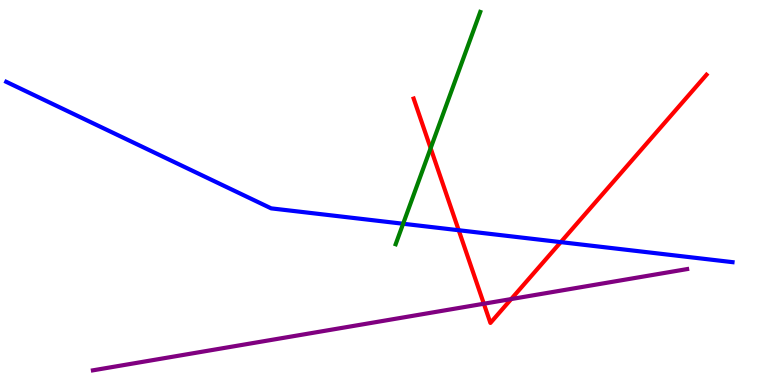[{'lines': ['blue', 'red'], 'intersections': [{'x': 5.92, 'y': 4.02}, {'x': 7.24, 'y': 3.71}]}, {'lines': ['green', 'red'], 'intersections': [{'x': 5.56, 'y': 6.15}]}, {'lines': ['purple', 'red'], 'intersections': [{'x': 6.24, 'y': 2.11}, {'x': 6.6, 'y': 2.23}]}, {'lines': ['blue', 'green'], 'intersections': [{'x': 5.2, 'y': 4.19}]}, {'lines': ['blue', 'purple'], 'intersections': []}, {'lines': ['green', 'purple'], 'intersections': []}]